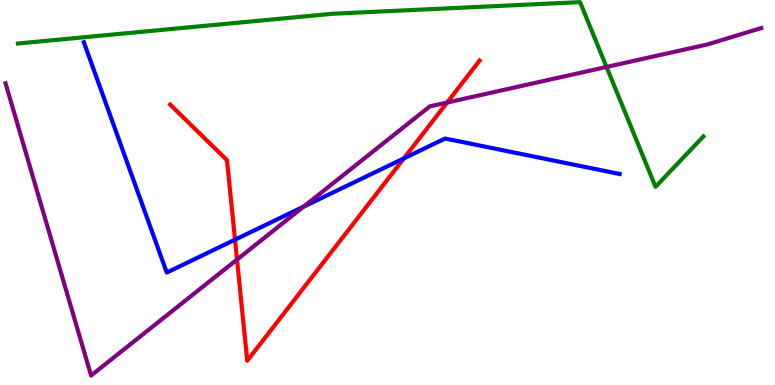[{'lines': ['blue', 'red'], 'intersections': [{'x': 3.03, 'y': 3.77}, {'x': 5.21, 'y': 5.89}]}, {'lines': ['green', 'red'], 'intersections': []}, {'lines': ['purple', 'red'], 'intersections': [{'x': 3.06, 'y': 3.26}, {'x': 5.77, 'y': 7.34}]}, {'lines': ['blue', 'green'], 'intersections': []}, {'lines': ['blue', 'purple'], 'intersections': [{'x': 3.92, 'y': 4.63}]}, {'lines': ['green', 'purple'], 'intersections': [{'x': 7.83, 'y': 8.26}]}]